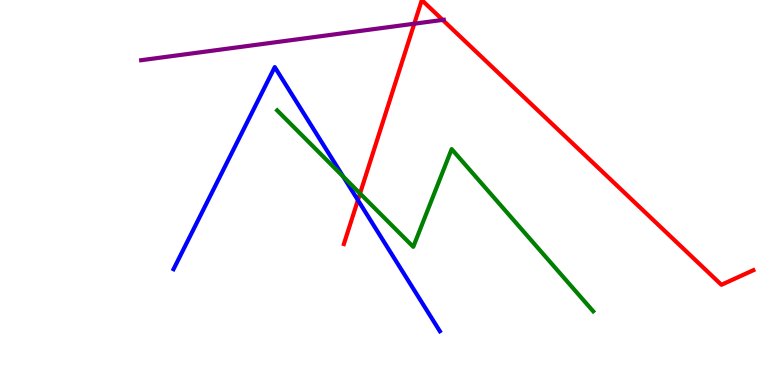[{'lines': ['blue', 'red'], 'intersections': [{'x': 4.62, 'y': 4.8}]}, {'lines': ['green', 'red'], 'intersections': [{'x': 4.65, 'y': 4.97}]}, {'lines': ['purple', 'red'], 'intersections': [{'x': 5.35, 'y': 9.38}, {'x': 5.71, 'y': 9.48}]}, {'lines': ['blue', 'green'], 'intersections': [{'x': 4.43, 'y': 5.41}]}, {'lines': ['blue', 'purple'], 'intersections': []}, {'lines': ['green', 'purple'], 'intersections': []}]